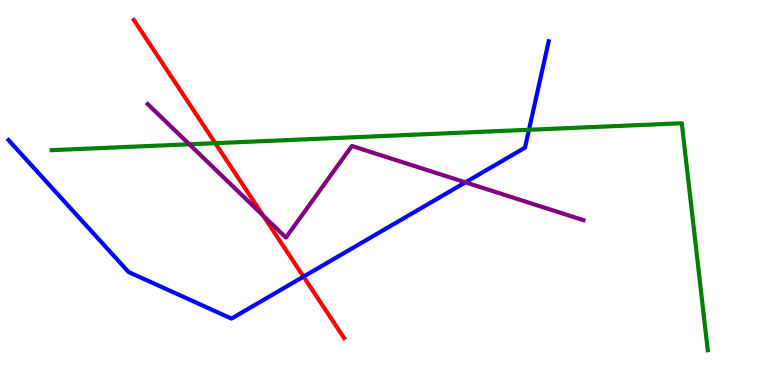[{'lines': ['blue', 'red'], 'intersections': [{'x': 3.92, 'y': 2.81}]}, {'lines': ['green', 'red'], 'intersections': [{'x': 2.78, 'y': 6.28}]}, {'lines': ['purple', 'red'], 'intersections': [{'x': 3.4, 'y': 4.4}]}, {'lines': ['blue', 'green'], 'intersections': [{'x': 6.83, 'y': 6.63}]}, {'lines': ['blue', 'purple'], 'intersections': [{'x': 6.01, 'y': 5.26}]}, {'lines': ['green', 'purple'], 'intersections': [{'x': 2.44, 'y': 6.25}]}]